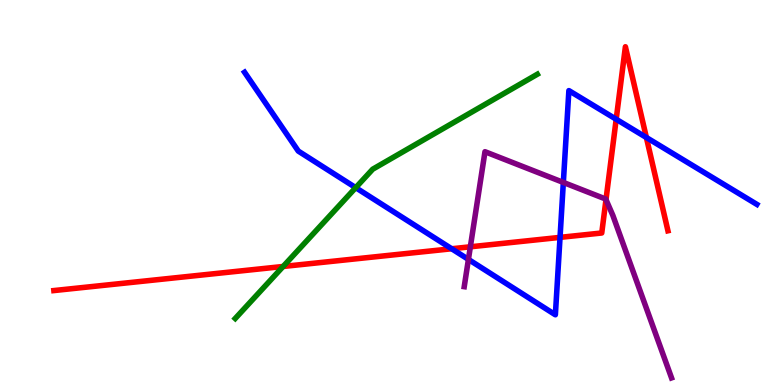[{'lines': ['blue', 'red'], 'intersections': [{'x': 5.83, 'y': 3.54}, {'x': 7.23, 'y': 3.83}, {'x': 7.95, 'y': 6.9}, {'x': 8.34, 'y': 6.43}]}, {'lines': ['green', 'red'], 'intersections': [{'x': 3.65, 'y': 3.08}]}, {'lines': ['purple', 'red'], 'intersections': [{'x': 6.07, 'y': 3.59}, {'x': 7.82, 'y': 4.81}]}, {'lines': ['blue', 'green'], 'intersections': [{'x': 4.59, 'y': 5.13}]}, {'lines': ['blue', 'purple'], 'intersections': [{'x': 6.04, 'y': 3.26}, {'x': 7.27, 'y': 5.26}]}, {'lines': ['green', 'purple'], 'intersections': []}]